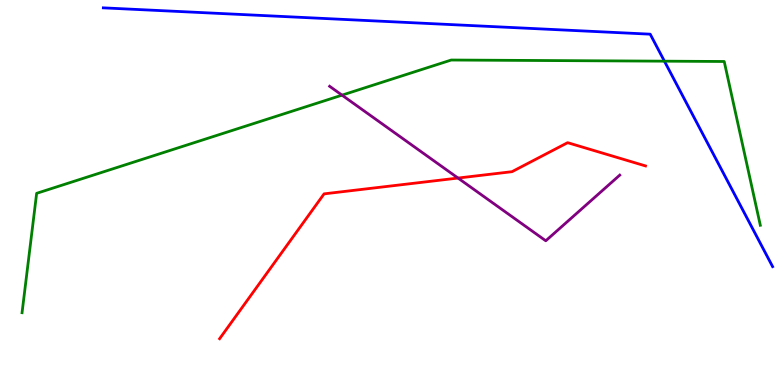[{'lines': ['blue', 'red'], 'intersections': []}, {'lines': ['green', 'red'], 'intersections': []}, {'lines': ['purple', 'red'], 'intersections': [{'x': 5.91, 'y': 5.38}]}, {'lines': ['blue', 'green'], 'intersections': [{'x': 8.57, 'y': 8.41}]}, {'lines': ['blue', 'purple'], 'intersections': []}, {'lines': ['green', 'purple'], 'intersections': [{'x': 4.41, 'y': 7.53}]}]